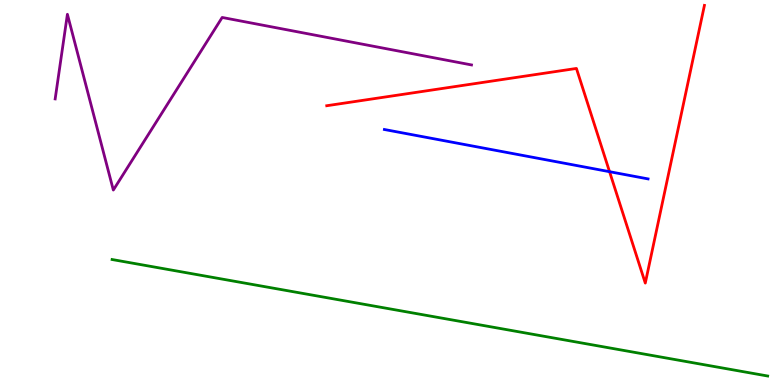[{'lines': ['blue', 'red'], 'intersections': [{'x': 7.87, 'y': 5.54}]}, {'lines': ['green', 'red'], 'intersections': []}, {'lines': ['purple', 'red'], 'intersections': []}, {'lines': ['blue', 'green'], 'intersections': []}, {'lines': ['blue', 'purple'], 'intersections': []}, {'lines': ['green', 'purple'], 'intersections': []}]